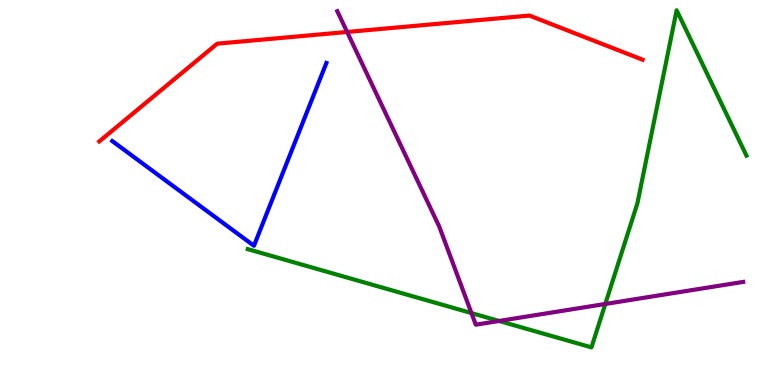[{'lines': ['blue', 'red'], 'intersections': []}, {'lines': ['green', 'red'], 'intersections': []}, {'lines': ['purple', 'red'], 'intersections': [{'x': 4.48, 'y': 9.17}]}, {'lines': ['blue', 'green'], 'intersections': []}, {'lines': ['blue', 'purple'], 'intersections': []}, {'lines': ['green', 'purple'], 'intersections': [{'x': 6.08, 'y': 1.87}, {'x': 6.44, 'y': 1.66}, {'x': 7.81, 'y': 2.1}]}]